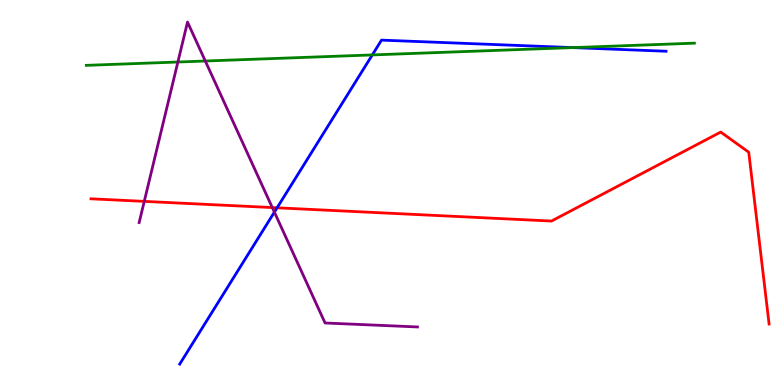[{'lines': ['blue', 'red'], 'intersections': [{'x': 3.58, 'y': 4.6}]}, {'lines': ['green', 'red'], 'intersections': []}, {'lines': ['purple', 'red'], 'intersections': [{'x': 1.86, 'y': 4.77}, {'x': 3.51, 'y': 4.61}]}, {'lines': ['blue', 'green'], 'intersections': [{'x': 4.8, 'y': 8.57}, {'x': 7.39, 'y': 8.76}]}, {'lines': ['blue', 'purple'], 'intersections': [{'x': 3.54, 'y': 4.49}]}, {'lines': ['green', 'purple'], 'intersections': [{'x': 2.3, 'y': 8.39}, {'x': 2.65, 'y': 8.42}]}]